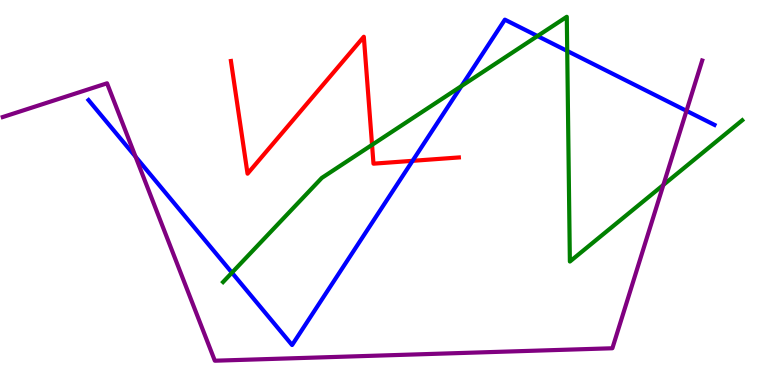[{'lines': ['blue', 'red'], 'intersections': [{'x': 5.32, 'y': 5.82}]}, {'lines': ['green', 'red'], 'intersections': [{'x': 4.8, 'y': 6.24}]}, {'lines': ['purple', 'red'], 'intersections': []}, {'lines': ['blue', 'green'], 'intersections': [{'x': 2.99, 'y': 2.92}, {'x': 5.95, 'y': 7.76}, {'x': 6.94, 'y': 9.06}, {'x': 7.32, 'y': 8.68}]}, {'lines': ['blue', 'purple'], 'intersections': [{'x': 1.75, 'y': 5.93}, {'x': 8.86, 'y': 7.12}]}, {'lines': ['green', 'purple'], 'intersections': [{'x': 8.56, 'y': 5.2}]}]